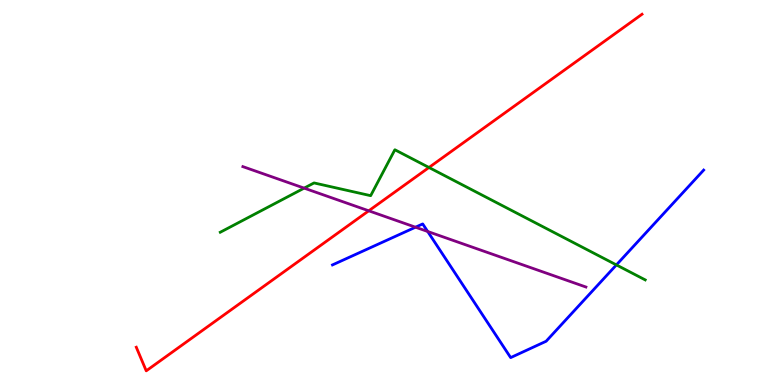[{'lines': ['blue', 'red'], 'intersections': []}, {'lines': ['green', 'red'], 'intersections': [{'x': 5.54, 'y': 5.65}]}, {'lines': ['purple', 'red'], 'intersections': [{'x': 4.76, 'y': 4.52}]}, {'lines': ['blue', 'green'], 'intersections': [{'x': 7.95, 'y': 3.12}]}, {'lines': ['blue', 'purple'], 'intersections': [{'x': 5.36, 'y': 4.1}, {'x': 5.52, 'y': 3.99}]}, {'lines': ['green', 'purple'], 'intersections': [{'x': 3.92, 'y': 5.11}]}]